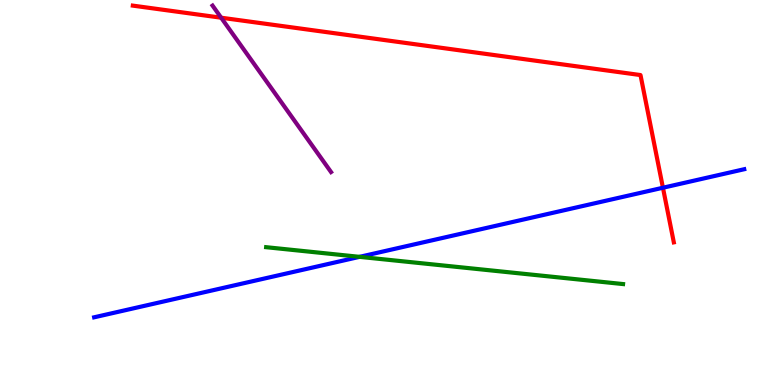[{'lines': ['blue', 'red'], 'intersections': [{'x': 8.55, 'y': 5.12}]}, {'lines': ['green', 'red'], 'intersections': []}, {'lines': ['purple', 'red'], 'intersections': [{'x': 2.85, 'y': 9.54}]}, {'lines': ['blue', 'green'], 'intersections': [{'x': 4.64, 'y': 3.33}]}, {'lines': ['blue', 'purple'], 'intersections': []}, {'lines': ['green', 'purple'], 'intersections': []}]